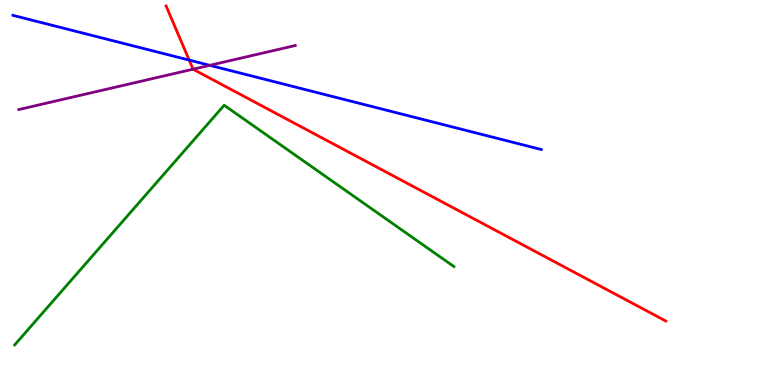[{'lines': ['blue', 'red'], 'intersections': [{'x': 2.44, 'y': 8.44}]}, {'lines': ['green', 'red'], 'intersections': []}, {'lines': ['purple', 'red'], 'intersections': [{'x': 2.49, 'y': 8.2}]}, {'lines': ['blue', 'green'], 'intersections': []}, {'lines': ['blue', 'purple'], 'intersections': [{'x': 2.71, 'y': 8.3}]}, {'lines': ['green', 'purple'], 'intersections': []}]